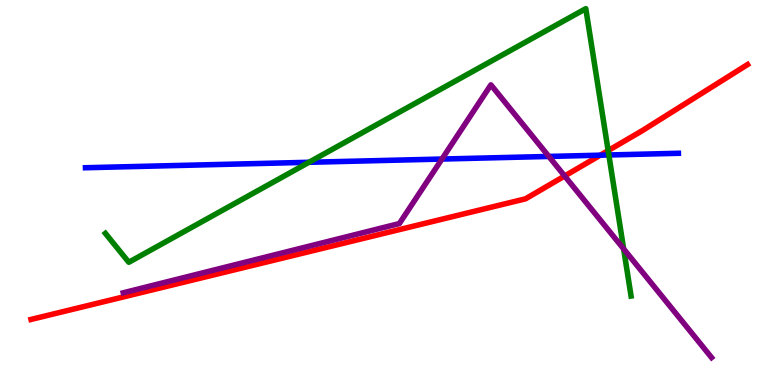[{'lines': ['blue', 'red'], 'intersections': [{'x': 7.75, 'y': 5.97}]}, {'lines': ['green', 'red'], 'intersections': [{'x': 7.85, 'y': 6.09}]}, {'lines': ['purple', 'red'], 'intersections': [{'x': 7.29, 'y': 5.43}]}, {'lines': ['blue', 'green'], 'intersections': [{'x': 3.99, 'y': 5.78}, {'x': 7.86, 'y': 5.97}]}, {'lines': ['blue', 'purple'], 'intersections': [{'x': 5.7, 'y': 5.87}, {'x': 7.08, 'y': 5.94}]}, {'lines': ['green', 'purple'], 'intersections': [{'x': 8.05, 'y': 3.54}]}]